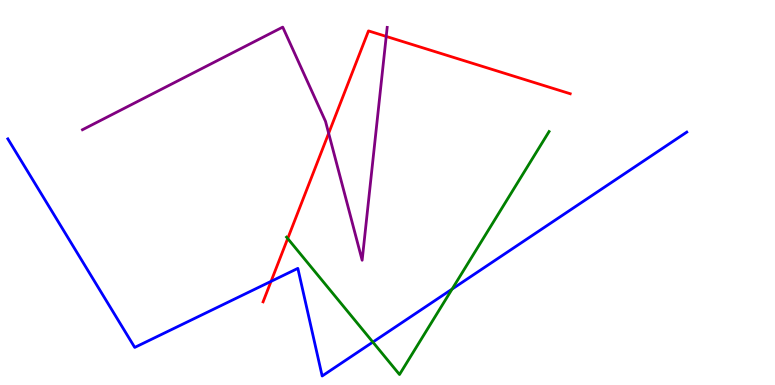[{'lines': ['blue', 'red'], 'intersections': [{'x': 3.5, 'y': 2.69}]}, {'lines': ['green', 'red'], 'intersections': [{'x': 3.71, 'y': 3.8}]}, {'lines': ['purple', 'red'], 'intersections': [{'x': 4.24, 'y': 6.54}, {'x': 4.98, 'y': 9.05}]}, {'lines': ['blue', 'green'], 'intersections': [{'x': 4.81, 'y': 1.11}, {'x': 5.83, 'y': 2.49}]}, {'lines': ['blue', 'purple'], 'intersections': []}, {'lines': ['green', 'purple'], 'intersections': []}]